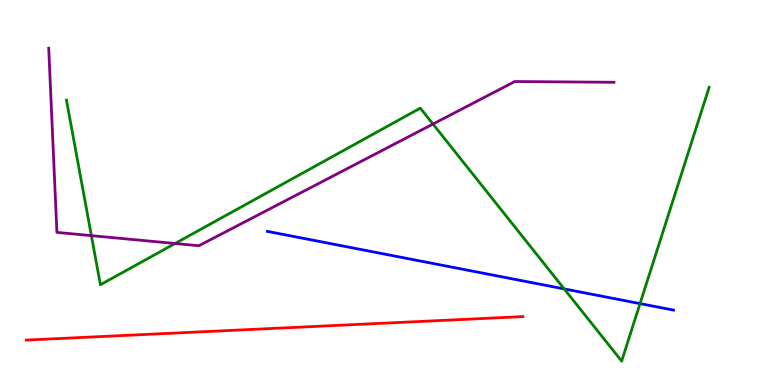[{'lines': ['blue', 'red'], 'intersections': []}, {'lines': ['green', 'red'], 'intersections': []}, {'lines': ['purple', 'red'], 'intersections': []}, {'lines': ['blue', 'green'], 'intersections': [{'x': 7.28, 'y': 2.5}, {'x': 8.26, 'y': 2.11}]}, {'lines': ['blue', 'purple'], 'intersections': []}, {'lines': ['green', 'purple'], 'intersections': [{'x': 1.18, 'y': 3.88}, {'x': 2.26, 'y': 3.68}, {'x': 5.59, 'y': 6.78}]}]